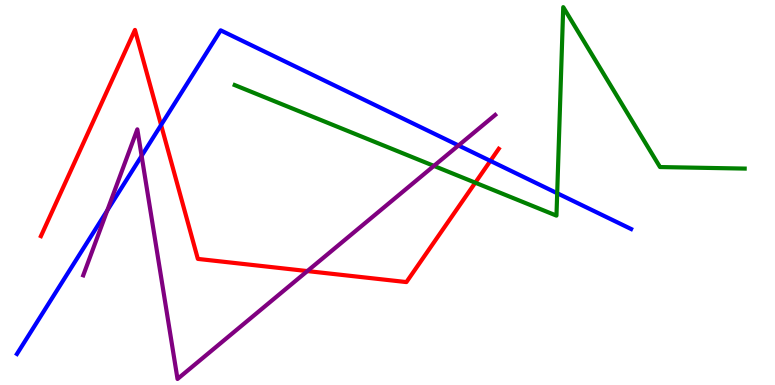[{'lines': ['blue', 'red'], 'intersections': [{'x': 2.08, 'y': 6.75}, {'x': 6.33, 'y': 5.82}]}, {'lines': ['green', 'red'], 'intersections': [{'x': 6.13, 'y': 5.25}]}, {'lines': ['purple', 'red'], 'intersections': [{'x': 3.97, 'y': 2.96}]}, {'lines': ['blue', 'green'], 'intersections': [{'x': 7.19, 'y': 4.98}]}, {'lines': ['blue', 'purple'], 'intersections': [{'x': 1.38, 'y': 4.53}, {'x': 1.83, 'y': 5.95}, {'x': 5.92, 'y': 6.22}]}, {'lines': ['green', 'purple'], 'intersections': [{'x': 5.6, 'y': 5.69}]}]